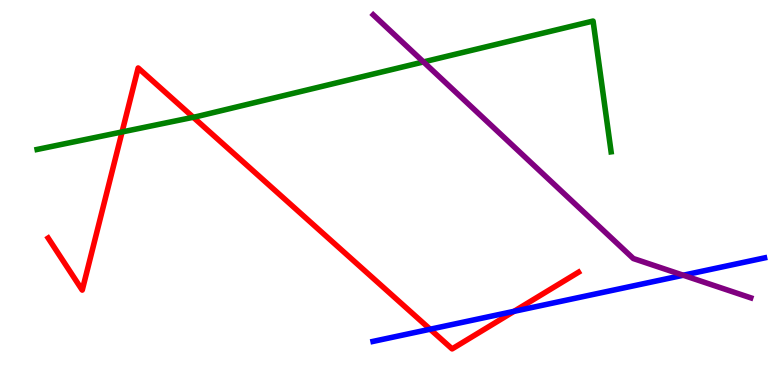[{'lines': ['blue', 'red'], 'intersections': [{'x': 5.55, 'y': 1.45}, {'x': 6.63, 'y': 1.91}]}, {'lines': ['green', 'red'], 'intersections': [{'x': 1.57, 'y': 6.57}, {'x': 2.49, 'y': 6.95}]}, {'lines': ['purple', 'red'], 'intersections': []}, {'lines': ['blue', 'green'], 'intersections': []}, {'lines': ['blue', 'purple'], 'intersections': [{'x': 8.82, 'y': 2.85}]}, {'lines': ['green', 'purple'], 'intersections': [{'x': 5.46, 'y': 8.39}]}]